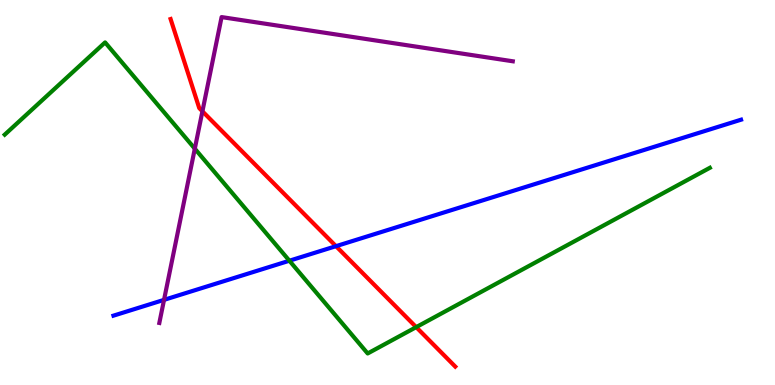[{'lines': ['blue', 'red'], 'intersections': [{'x': 4.34, 'y': 3.61}]}, {'lines': ['green', 'red'], 'intersections': [{'x': 5.37, 'y': 1.5}]}, {'lines': ['purple', 'red'], 'intersections': [{'x': 2.61, 'y': 7.11}]}, {'lines': ['blue', 'green'], 'intersections': [{'x': 3.73, 'y': 3.23}]}, {'lines': ['blue', 'purple'], 'intersections': [{'x': 2.12, 'y': 2.21}]}, {'lines': ['green', 'purple'], 'intersections': [{'x': 2.51, 'y': 6.14}]}]